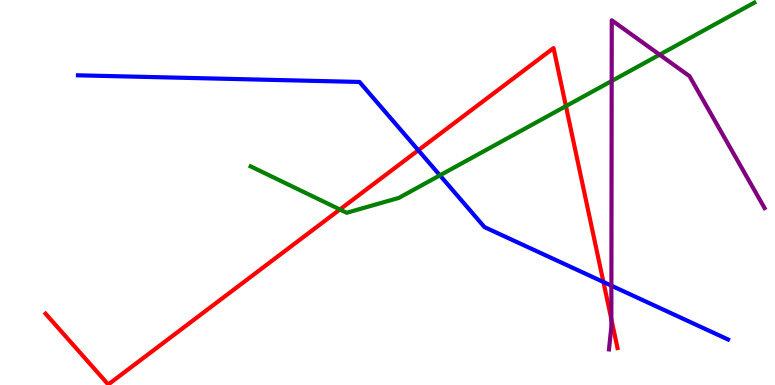[{'lines': ['blue', 'red'], 'intersections': [{'x': 5.4, 'y': 6.1}, {'x': 7.79, 'y': 2.68}]}, {'lines': ['green', 'red'], 'intersections': [{'x': 4.39, 'y': 4.56}, {'x': 7.3, 'y': 7.24}]}, {'lines': ['purple', 'red'], 'intersections': [{'x': 7.89, 'y': 1.71}]}, {'lines': ['blue', 'green'], 'intersections': [{'x': 5.68, 'y': 5.45}]}, {'lines': ['blue', 'purple'], 'intersections': [{'x': 7.89, 'y': 2.58}]}, {'lines': ['green', 'purple'], 'intersections': [{'x': 7.89, 'y': 7.9}, {'x': 8.51, 'y': 8.58}]}]